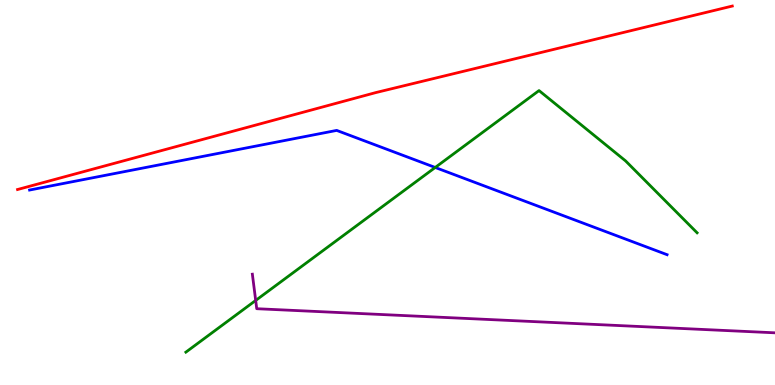[{'lines': ['blue', 'red'], 'intersections': []}, {'lines': ['green', 'red'], 'intersections': []}, {'lines': ['purple', 'red'], 'intersections': []}, {'lines': ['blue', 'green'], 'intersections': [{'x': 5.62, 'y': 5.65}]}, {'lines': ['blue', 'purple'], 'intersections': []}, {'lines': ['green', 'purple'], 'intersections': [{'x': 3.3, 'y': 2.2}]}]